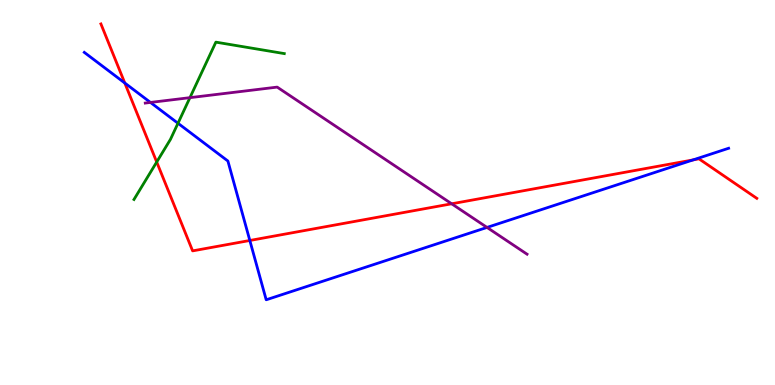[{'lines': ['blue', 'red'], 'intersections': [{'x': 1.61, 'y': 7.84}, {'x': 3.22, 'y': 3.75}, {'x': 8.94, 'y': 5.85}]}, {'lines': ['green', 'red'], 'intersections': [{'x': 2.02, 'y': 5.79}]}, {'lines': ['purple', 'red'], 'intersections': [{'x': 5.83, 'y': 4.71}]}, {'lines': ['blue', 'green'], 'intersections': [{'x': 2.3, 'y': 6.8}]}, {'lines': ['blue', 'purple'], 'intersections': [{'x': 1.94, 'y': 7.34}, {'x': 6.28, 'y': 4.09}]}, {'lines': ['green', 'purple'], 'intersections': [{'x': 2.45, 'y': 7.46}]}]